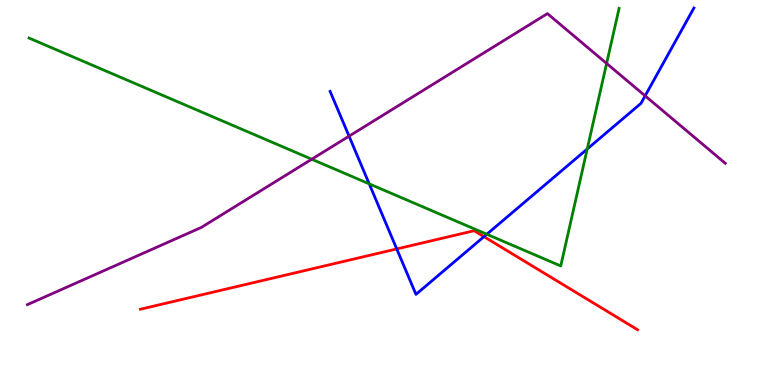[{'lines': ['blue', 'red'], 'intersections': [{'x': 5.12, 'y': 3.53}, {'x': 6.24, 'y': 3.85}]}, {'lines': ['green', 'red'], 'intersections': []}, {'lines': ['purple', 'red'], 'intersections': []}, {'lines': ['blue', 'green'], 'intersections': [{'x': 4.76, 'y': 5.22}, {'x': 6.28, 'y': 3.92}, {'x': 7.58, 'y': 6.13}]}, {'lines': ['blue', 'purple'], 'intersections': [{'x': 4.5, 'y': 6.46}, {'x': 8.32, 'y': 7.51}]}, {'lines': ['green', 'purple'], 'intersections': [{'x': 4.02, 'y': 5.86}, {'x': 7.83, 'y': 8.35}]}]